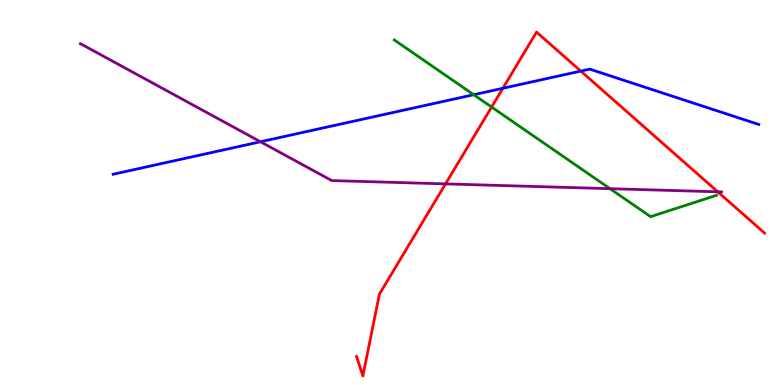[{'lines': ['blue', 'red'], 'intersections': [{'x': 6.49, 'y': 7.71}, {'x': 7.49, 'y': 8.15}]}, {'lines': ['green', 'red'], 'intersections': [{'x': 6.34, 'y': 7.22}]}, {'lines': ['purple', 'red'], 'intersections': [{'x': 5.75, 'y': 5.22}, {'x': 9.26, 'y': 5.02}]}, {'lines': ['blue', 'green'], 'intersections': [{'x': 6.11, 'y': 7.54}]}, {'lines': ['blue', 'purple'], 'intersections': [{'x': 3.36, 'y': 6.32}]}, {'lines': ['green', 'purple'], 'intersections': [{'x': 7.87, 'y': 5.1}]}]